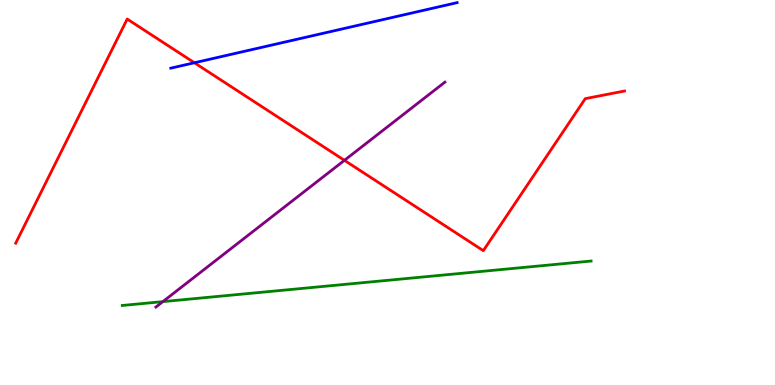[{'lines': ['blue', 'red'], 'intersections': [{'x': 2.51, 'y': 8.37}]}, {'lines': ['green', 'red'], 'intersections': []}, {'lines': ['purple', 'red'], 'intersections': [{'x': 4.44, 'y': 5.84}]}, {'lines': ['blue', 'green'], 'intersections': []}, {'lines': ['blue', 'purple'], 'intersections': []}, {'lines': ['green', 'purple'], 'intersections': [{'x': 2.1, 'y': 2.17}]}]